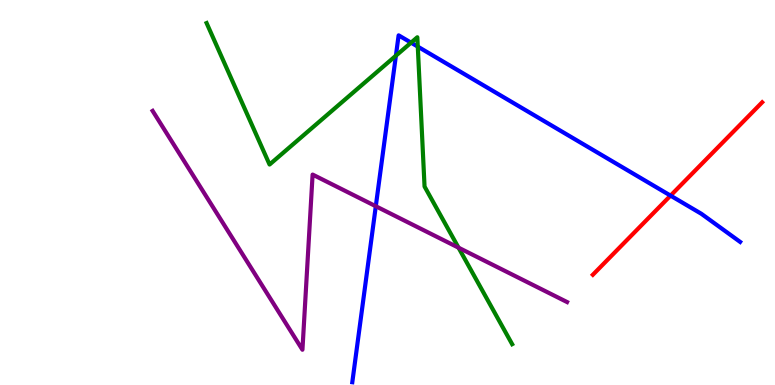[{'lines': ['blue', 'red'], 'intersections': [{'x': 8.65, 'y': 4.92}]}, {'lines': ['green', 'red'], 'intersections': []}, {'lines': ['purple', 'red'], 'intersections': []}, {'lines': ['blue', 'green'], 'intersections': [{'x': 5.11, 'y': 8.55}, {'x': 5.3, 'y': 8.89}, {'x': 5.39, 'y': 8.79}]}, {'lines': ['blue', 'purple'], 'intersections': [{'x': 4.85, 'y': 4.64}]}, {'lines': ['green', 'purple'], 'intersections': [{'x': 5.92, 'y': 3.57}]}]